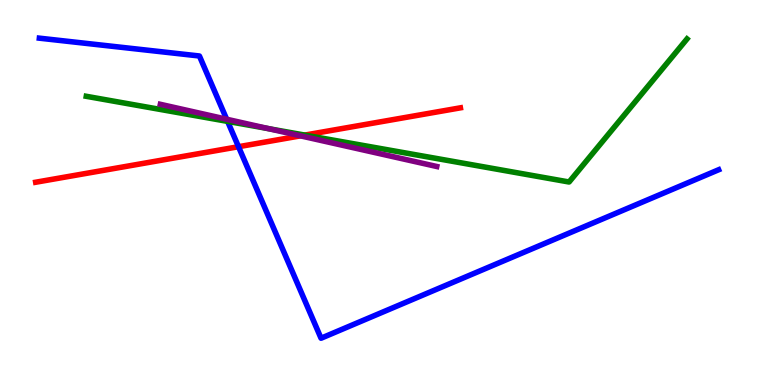[{'lines': ['blue', 'red'], 'intersections': [{'x': 3.08, 'y': 6.19}]}, {'lines': ['green', 'red'], 'intersections': [{'x': 3.93, 'y': 6.49}]}, {'lines': ['purple', 'red'], 'intersections': [{'x': 3.88, 'y': 6.47}]}, {'lines': ['blue', 'green'], 'intersections': [{'x': 2.94, 'y': 6.85}]}, {'lines': ['blue', 'purple'], 'intersections': [{'x': 2.92, 'y': 6.9}]}, {'lines': ['green', 'purple'], 'intersections': [{'x': 3.47, 'y': 6.66}]}]